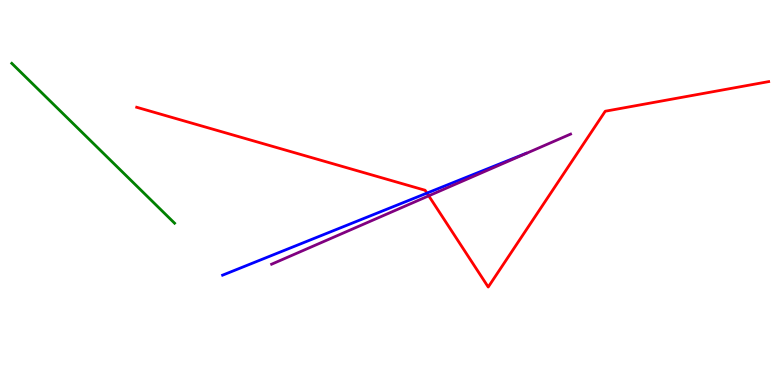[{'lines': ['blue', 'red'], 'intersections': [{'x': 5.51, 'y': 4.98}]}, {'lines': ['green', 'red'], 'intersections': []}, {'lines': ['purple', 'red'], 'intersections': [{'x': 5.53, 'y': 4.91}]}, {'lines': ['blue', 'green'], 'intersections': []}, {'lines': ['blue', 'purple'], 'intersections': []}, {'lines': ['green', 'purple'], 'intersections': []}]